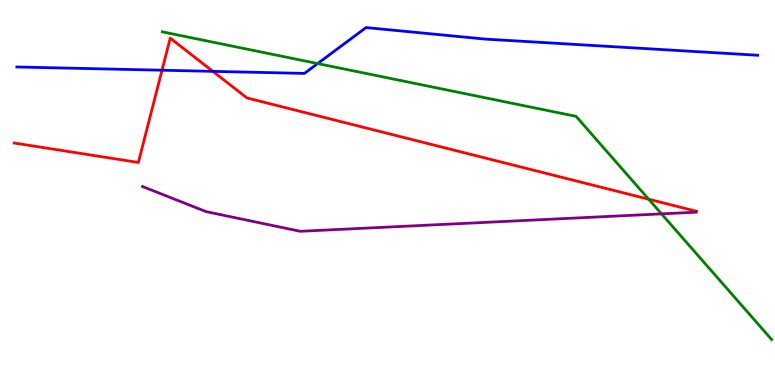[{'lines': ['blue', 'red'], 'intersections': [{'x': 2.09, 'y': 8.18}, {'x': 2.75, 'y': 8.15}]}, {'lines': ['green', 'red'], 'intersections': [{'x': 8.37, 'y': 4.83}]}, {'lines': ['purple', 'red'], 'intersections': []}, {'lines': ['blue', 'green'], 'intersections': [{'x': 4.1, 'y': 8.35}]}, {'lines': ['blue', 'purple'], 'intersections': []}, {'lines': ['green', 'purple'], 'intersections': [{'x': 8.54, 'y': 4.45}]}]